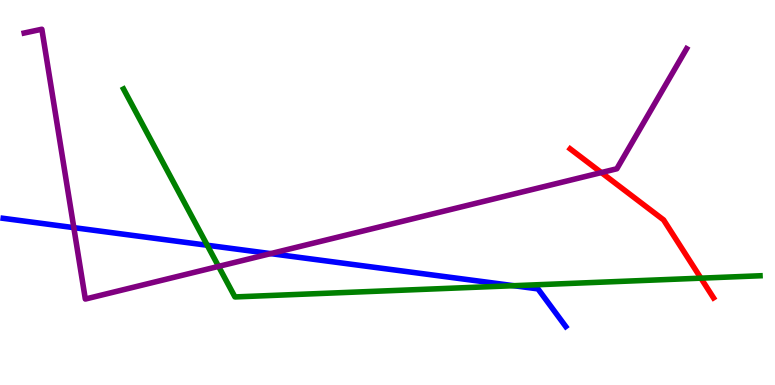[{'lines': ['blue', 'red'], 'intersections': []}, {'lines': ['green', 'red'], 'intersections': [{'x': 9.04, 'y': 2.78}]}, {'lines': ['purple', 'red'], 'intersections': [{'x': 7.76, 'y': 5.52}]}, {'lines': ['blue', 'green'], 'intersections': [{'x': 2.67, 'y': 3.63}, {'x': 6.63, 'y': 2.58}]}, {'lines': ['blue', 'purple'], 'intersections': [{'x': 0.952, 'y': 4.09}, {'x': 3.49, 'y': 3.41}]}, {'lines': ['green', 'purple'], 'intersections': [{'x': 2.82, 'y': 3.08}]}]